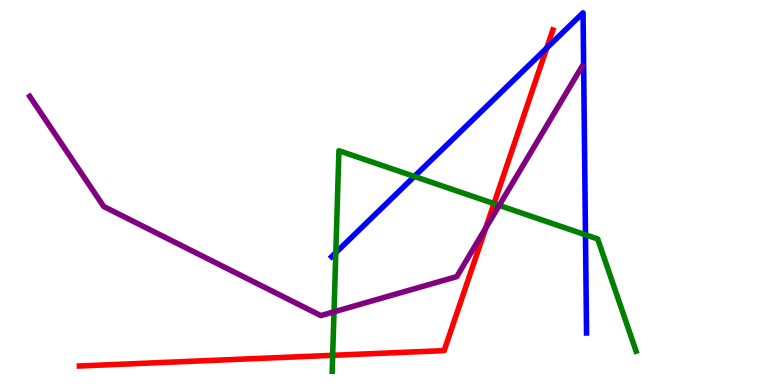[{'lines': ['blue', 'red'], 'intersections': [{'x': 7.05, 'y': 8.75}]}, {'lines': ['green', 'red'], 'intersections': [{'x': 4.29, 'y': 0.771}, {'x': 6.37, 'y': 4.71}]}, {'lines': ['purple', 'red'], 'intersections': [{'x': 6.27, 'y': 4.08}]}, {'lines': ['blue', 'green'], 'intersections': [{'x': 4.33, 'y': 3.44}, {'x': 5.35, 'y': 5.42}, {'x': 7.55, 'y': 3.9}]}, {'lines': ['blue', 'purple'], 'intersections': []}, {'lines': ['green', 'purple'], 'intersections': [{'x': 4.31, 'y': 1.9}, {'x': 6.44, 'y': 4.67}]}]